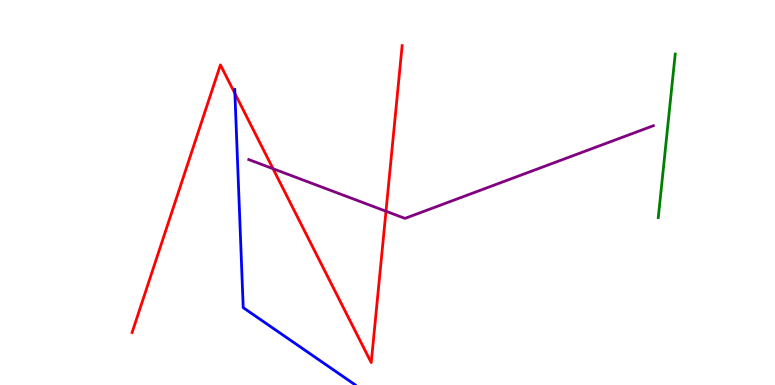[{'lines': ['blue', 'red'], 'intersections': [{'x': 3.03, 'y': 7.57}]}, {'lines': ['green', 'red'], 'intersections': []}, {'lines': ['purple', 'red'], 'intersections': [{'x': 3.52, 'y': 5.62}, {'x': 4.98, 'y': 4.51}]}, {'lines': ['blue', 'green'], 'intersections': []}, {'lines': ['blue', 'purple'], 'intersections': []}, {'lines': ['green', 'purple'], 'intersections': []}]